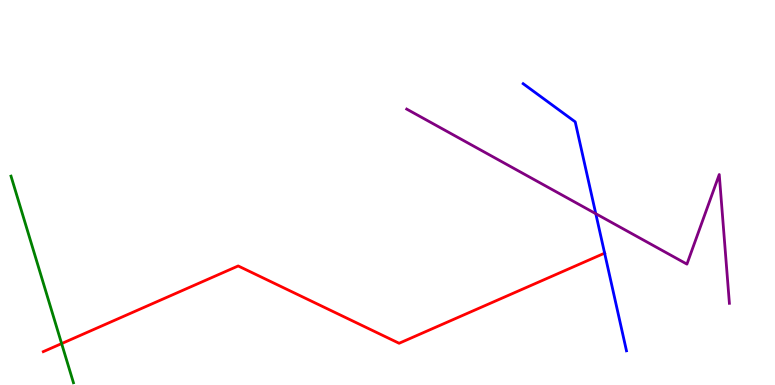[{'lines': ['blue', 'red'], 'intersections': [{'x': 7.8, 'y': 3.42}]}, {'lines': ['green', 'red'], 'intersections': [{'x': 0.795, 'y': 1.08}]}, {'lines': ['purple', 'red'], 'intersections': []}, {'lines': ['blue', 'green'], 'intersections': []}, {'lines': ['blue', 'purple'], 'intersections': [{'x': 7.69, 'y': 4.45}]}, {'lines': ['green', 'purple'], 'intersections': []}]